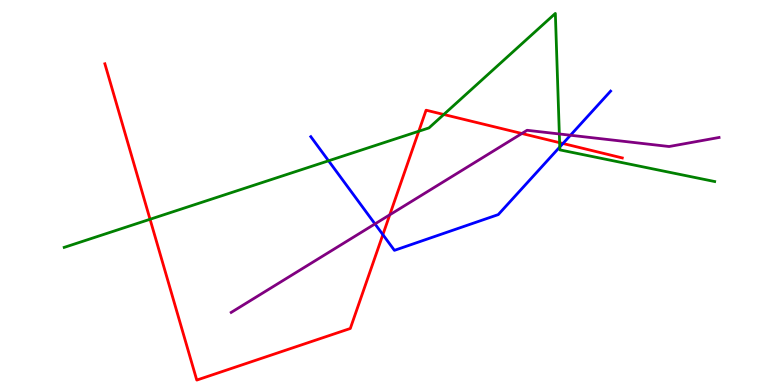[{'lines': ['blue', 'red'], 'intersections': [{'x': 4.94, 'y': 3.91}, {'x': 7.26, 'y': 6.27}]}, {'lines': ['green', 'red'], 'intersections': [{'x': 1.94, 'y': 4.3}, {'x': 5.4, 'y': 6.59}, {'x': 5.73, 'y': 7.03}, {'x': 7.22, 'y': 6.29}]}, {'lines': ['purple', 'red'], 'intersections': [{'x': 5.03, 'y': 4.42}, {'x': 6.73, 'y': 6.53}]}, {'lines': ['blue', 'green'], 'intersections': [{'x': 4.24, 'y': 5.82}, {'x': 7.22, 'y': 6.18}]}, {'lines': ['blue', 'purple'], 'intersections': [{'x': 4.84, 'y': 4.18}, {'x': 7.36, 'y': 6.49}]}, {'lines': ['green', 'purple'], 'intersections': [{'x': 7.22, 'y': 6.52}]}]